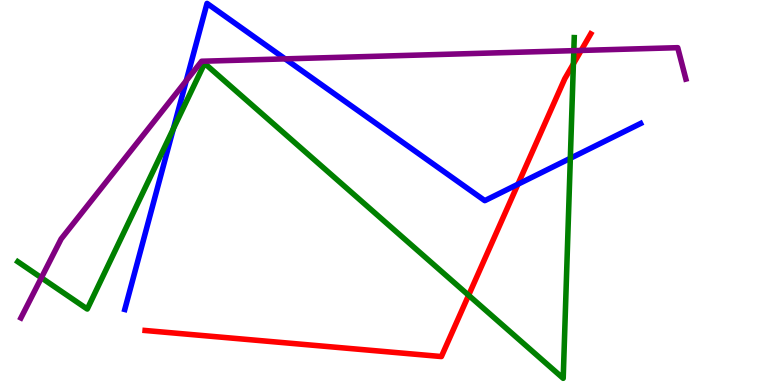[{'lines': ['blue', 'red'], 'intersections': [{'x': 6.68, 'y': 5.21}]}, {'lines': ['green', 'red'], 'intersections': [{'x': 6.05, 'y': 2.33}, {'x': 7.4, 'y': 8.34}]}, {'lines': ['purple', 'red'], 'intersections': [{'x': 7.5, 'y': 8.69}]}, {'lines': ['blue', 'green'], 'intersections': [{'x': 2.24, 'y': 6.65}, {'x': 7.36, 'y': 5.89}]}, {'lines': ['blue', 'purple'], 'intersections': [{'x': 2.4, 'y': 7.9}, {'x': 3.68, 'y': 8.47}]}, {'lines': ['green', 'purple'], 'intersections': [{'x': 0.534, 'y': 2.79}, {'x': 7.4, 'y': 8.68}]}]